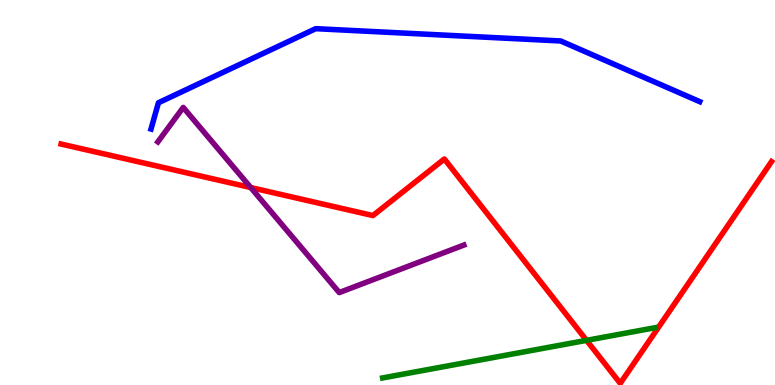[{'lines': ['blue', 'red'], 'intersections': []}, {'lines': ['green', 'red'], 'intersections': [{'x': 7.57, 'y': 1.16}]}, {'lines': ['purple', 'red'], 'intersections': [{'x': 3.24, 'y': 5.13}]}, {'lines': ['blue', 'green'], 'intersections': []}, {'lines': ['blue', 'purple'], 'intersections': []}, {'lines': ['green', 'purple'], 'intersections': []}]